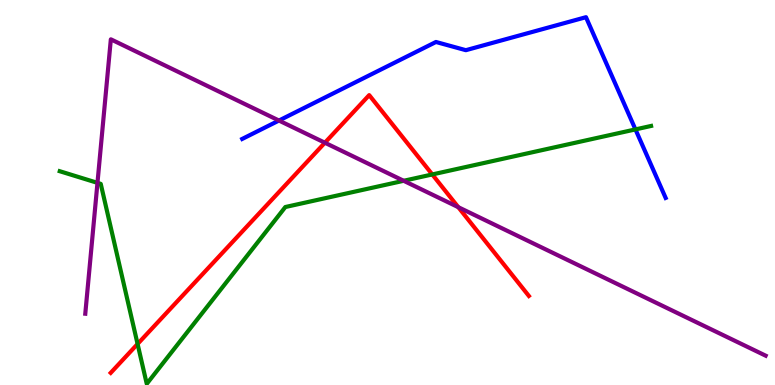[{'lines': ['blue', 'red'], 'intersections': []}, {'lines': ['green', 'red'], 'intersections': [{'x': 1.78, 'y': 1.07}, {'x': 5.58, 'y': 5.47}]}, {'lines': ['purple', 'red'], 'intersections': [{'x': 4.19, 'y': 6.29}, {'x': 5.91, 'y': 4.62}]}, {'lines': ['blue', 'green'], 'intersections': [{'x': 8.2, 'y': 6.64}]}, {'lines': ['blue', 'purple'], 'intersections': [{'x': 3.6, 'y': 6.87}]}, {'lines': ['green', 'purple'], 'intersections': [{'x': 1.26, 'y': 5.25}, {'x': 5.21, 'y': 5.3}]}]